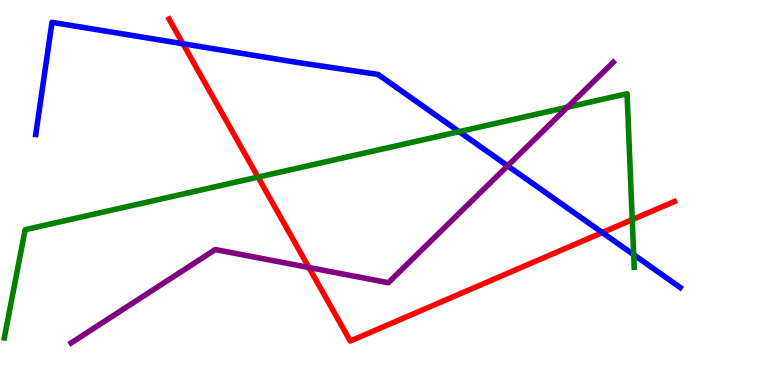[{'lines': ['blue', 'red'], 'intersections': [{'x': 2.36, 'y': 8.86}, {'x': 7.77, 'y': 3.96}]}, {'lines': ['green', 'red'], 'intersections': [{'x': 3.33, 'y': 5.4}, {'x': 8.16, 'y': 4.29}]}, {'lines': ['purple', 'red'], 'intersections': [{'x': 3.99, 'y': 3.05}]}, {'lines': ['blue', 'green'], 'intersections': [{'x': 5.92, 'y': 6.58}, {'x': 8.18, 'y': 3.38}]}, {'lines': ['blue', 'purple'], 'intersections': [{'x': 6.55, 'y': 5.69}]}, {'lines': ['green', 'purple'], 'intersections': [{'x': 7.32, 'y': 7.22}]}]